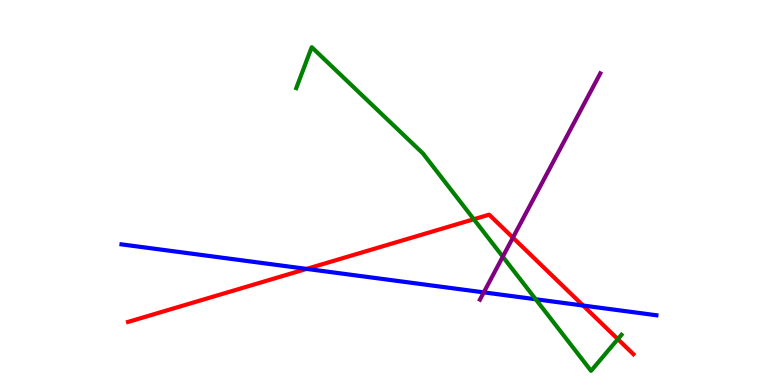[{'lines': ['blue', 'red'], 'intersections': [{'x': 3.96, 'y': 3.02}, {'x': 7.52, 'y': 2.06}]}, {'lines': ['green', 'red'], 'intersections': [{'x': 6.11, 'y': 4.31}, {'x': 7.97, 'y': 1.19}]}, {'lines': ['purple', 'red'], 'intersections': [{'x': 6.62, 'y': 3.83}]}, {'lines': ['blue', 'green'], 'intersections': [{'x': 6.91, 'y': 2.23}]}, {'lines': ['blue', 'purple'], 'intersections': [{'x': 6.24, 'y': 2.41}]}, {'lines': ['green', 'purple'], 'intersections': [{'x': 6.49, 'y': 3.33}]}]